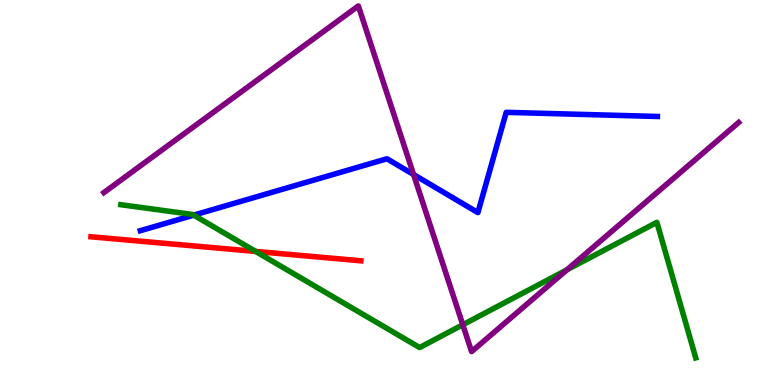[{'lines': ['blue', 'red'], 'intersections': []}, {'lines': ['green', 'red'], 'intersections': [{'x': 3.3, 'y': 3.47}]}, {'lines': ['purple', 'red'], 'intersections': []}, {'lines': ['blue', 'green'], 'intersections': [{'x': 2.5, 'y': 4.41}]}, {'lines': ['blue', 'purple'], 'intersections': [{'x': 5.34, 'y': 5.47}]}, {'lines': ['green', 'purple'], 'intersections': [{'x': 5.97, 'y': 1.56}, {'x': 7.31, 'y': 2.99}]}]